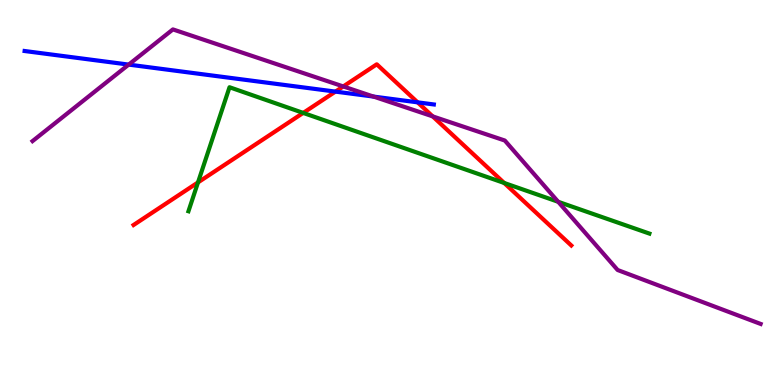[{'lines': ['blue', 'red'], 'intersections': [{'x': 4.33, 'y': 7.62}, {'x': 5.39, 'y': 7.34}]}, {'lines': ['green', 'red'], 'intersections': [{'x': 2.55, 'y': 5.26}, {'x': 3.91, 'y': 7.07}, {'x': 6.51, 'y': 5.25}]}, {'lines': ['purple', 'red'], 'intersections': [{'x': 4.43, 'y': 7.75}, {'x': 5.58, 'y': 6.98}]}, {'lines': ['blue', 'green'], 'intersections': []}, {'lines': ['blue', 'purple'], 'intersections': [{'x': 1.66, 'y': 8.32}, {'x': 4.82, 'y': 7.49}]}, {'lines': ['green', 'purple'], 'intersections': [{'x': 7.2, 'y': 4.76}]}]